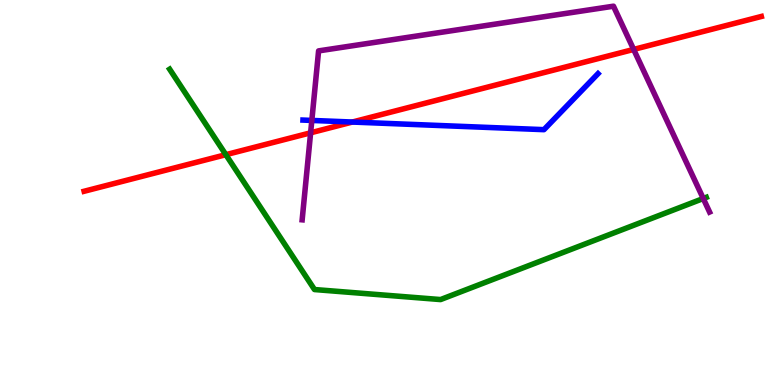[{'lines': ['blue', 'red'], 'intersections': [{'x': 4.55, 'y': 6.83}]}, {'lines': ['green', 'red'], 'intersections': [{'x': 2.91, 'y': 5.98}]}, {'lines': ['purple', 'red'], 'intersections': [{'x': 4.01, 'y': 6.55}, {'x': 8.18, 'y': 8.72}]}, {'lines': ['blue', 'green'], 'intersections': []}, {'lines': ['blue', 'purple'], 'intersections': [{'x': 4.02, 'y': 6.87}]}, {'lines': ['green', 'purple'], 'intersections': [{'x': 9.07, 'y': 4.84}]}]